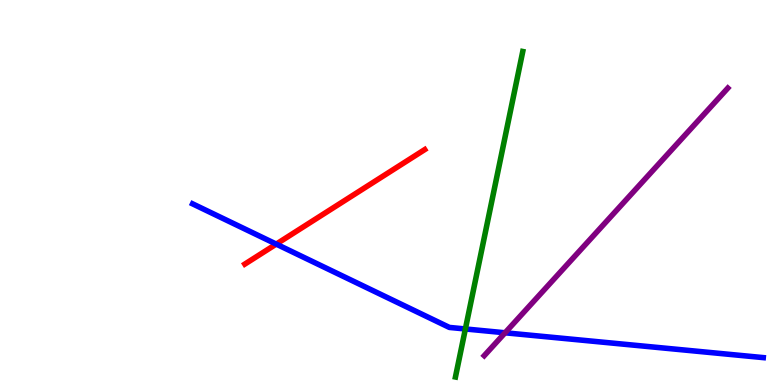[{'lines': ['blue', 'red'], 'intersections': [{'x': 3.56, 'y': 3.66}]}, {'lines': ['green', 'red'], 'intersections': []}, {'lines': ['purple', 'red'], 'intersections': []}, {'lines': ['blue', 'green'], 'intersections': [{'x': 6.0, 'y': 1.46}]}, {'lines': ['blue', 'purple'], 'intersections': [{'x': 6.52, 'y': 1.36}]}, {'lines': ['green', 'purple'], 'intersections': []}]